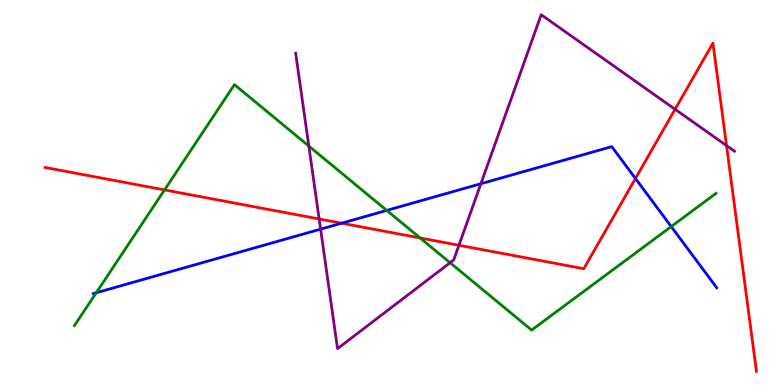[{'lines': ['blue', 'red'], 'intersections': [{'x': 4.41, 'y': 4.2}, {'x': 8.2, 'y': 5.36}]}, {'lines': ['green', 'red'], 'intersections': [{'x': 2.12, 'y': 5.07}, {'x': 5.42, 'y': 3.82}]}, {'lines': ['purple', 'red'], 'intersections': [{'x': 4.12, 'y': 4.31}, {'x': 5.92, 'y': 3.63}, {'x': 8.71, 'y': 7.16}, {'x': 9.37, 'y': 6.22}]}, {'lines': ['blue', 'green'], 'intersections': [{'x': 1.24, 'y': 2.4}, {'x': 4.99, 'y': 4.53}, {'x': 8.66, 'y': 4.11}]}, {'lines': ['blue', 'purple'], 'intersections': [{'x': 4.14, 'y': 4.05}, {'x': 6.21, 'y': 5.23}]}, {'lines': ['green', 'purple'], 'intersections': [{'x': 3.98, 'y': 6.21}, {'x': 5.81, 'y': 3.18}]}]